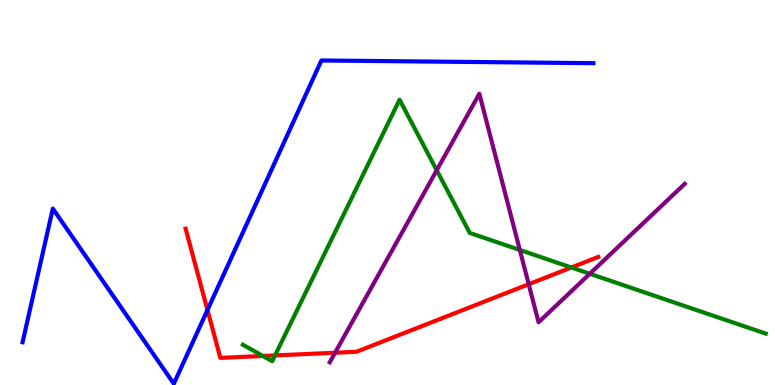[{'lines': ['blue', 'red'], 'intersections': [{'x': 2.68, 'y': 1.95}]}, {'lines': ['green', 'red'], 'intersections': [{'x': 3.39, 'y': 0.754}, {'x': 3.55, 'y': 0.768}, {'x': 7.37, 'y': 3.05}]}, {'lines': ['purple', 'red'], 'intersections': [{'x': 4.32, 'y': 0.838}, {'x': 6.82, 'y': 2.62}]}, {'lines': ['blue', 'green'], 'intersections': []}, {'lines': ['blue', 'purple'], 'intersections': []}, {'lines': ['green', 'purple'], 'intersections': [{'x': 5.64, 'y': 5.58}, {'x': 6.71, 'y': 3.51}, {'x': 7.61, 'y': 2.89}]}]